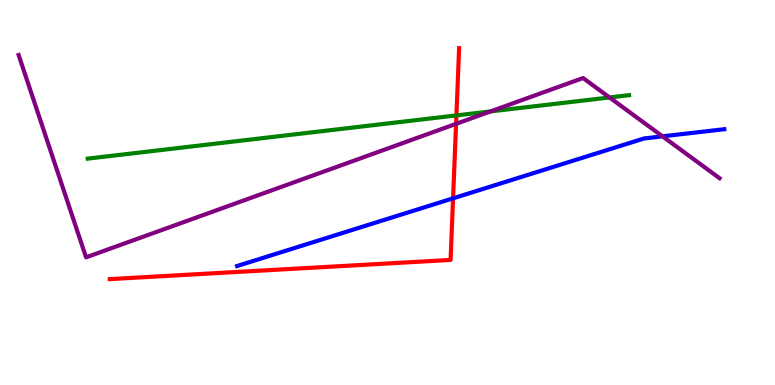[{'lines': ['blue', 'red'], 'intersections': [{'x': 5.85, 'y': 4.85}]}, {'lines': ['green', 'red'], 'intersections': [{'x': 5.89, 'y': 7.0}]}, {'lines': ['purple', 'red'], 'intersections': [{'x': 5.88, 'y': 6.78}]}, {'lines': ['blue', 'green'], 'intersections': []}, {'lines': ['blue', 'purple'], 'intersections': [{'x': 8.55, 'y': 6.46}]}, {'lines': ['green', 'purple'], 'intersections': [{'x': 6.33, 'y': 7.11}, {'x': 7.87, 'y': 7.47}]}]